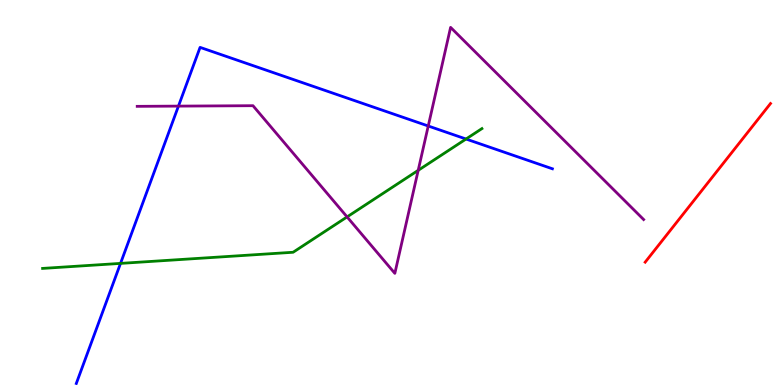[{'lines': ['blue', 'red'], 'intersections': []}, {'lines': ['green', 'red'], 'intersections': []}, {'lines': ['purple', 'red'], 'intersections': []}, {'lines': ['blue', 'green'], 'intersections': [{'x': 1.56, 'y': 3.16}, {'x': 6.01, 'y': 6.39}]}, {'lines': ['blue', 'purple'], 'intersections': [{'x': 2.3, 'y': 7.24}, {'x': 5.53, 'y': 6.73}]}, {'lines': ['green', 'purple'], 'intersections': [{'x': 4.48, 'y': 4.37}, {'x': 5.4, 'y': 5.58}]}]